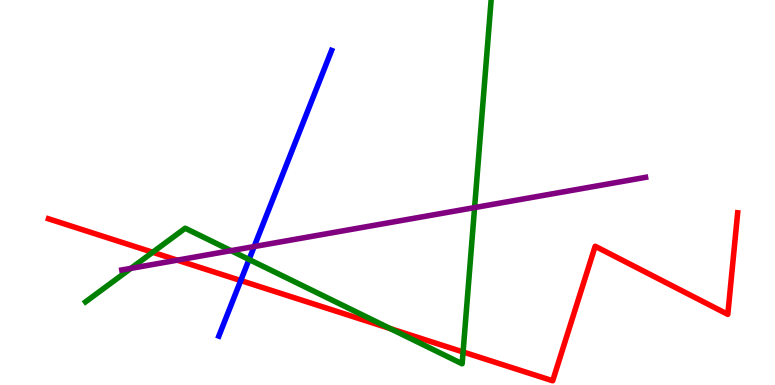[{'lines': ['blue', 'red'], 'intersections': [{'x': 3.11, 'y': 2.71}]}, {'lines': ['green', 'red'], 'intersections': [{'x': 1.97, 'y': 3.45}, {'x': 5.03, 'y': 1.47}, {'x': 5.98, 'y': 0.858}]}, {'lines': ['purple', 'red'], 'intersections': [{'x': 2.29, 'y': 3.24}]}, {'lines': ['blue', 'green'], 'intersections': [{'x': 3.21, 'y': 3.26}]}, {'lines': ['blue', 'purple'], 'intersections': [{'x': 3.28, 'y': 3.6}]}, {'lines': ['green', 'purple'], 'intersections': [{'x': 1.69, 'y': 3.03}, {'x': 2.98, 'y': 3.49}, {'x': 6.12, 'y': 4.61}]}]